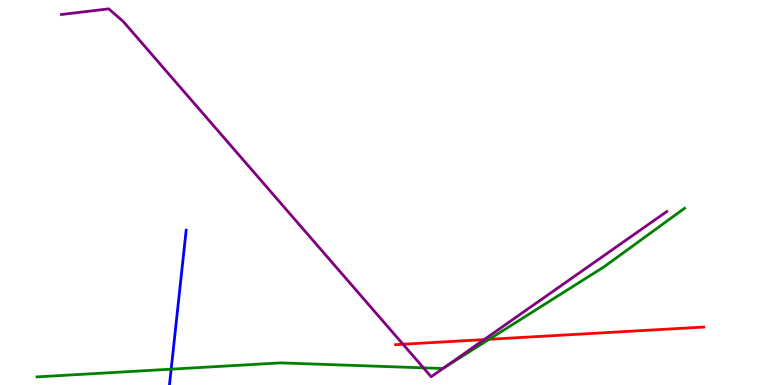[{'lines': ['blue', 'red'], 'intersections': []}, {'lines': ['green', 'red'], 'intersections': [{'x': 6.31, 'y': 1.19}]}, {'lines': ['purple', 'red'], 'intersections': [{'x': 5.2, 'y': 1.06}, {'x': 6.25, 'y': 1.18}]}, {'lines': ['blue', 'green'], 'intersections': [{'x': 2.21, 'y': 0.411}]}, {'lines': ['blue', 'purple'], 'intersections': []}, {'lines': ['green', 'purple'], 'intersections': [{'x': 5.46, 'y': 0.446}, {'x': 5.73, 'y': 0.448}]}]